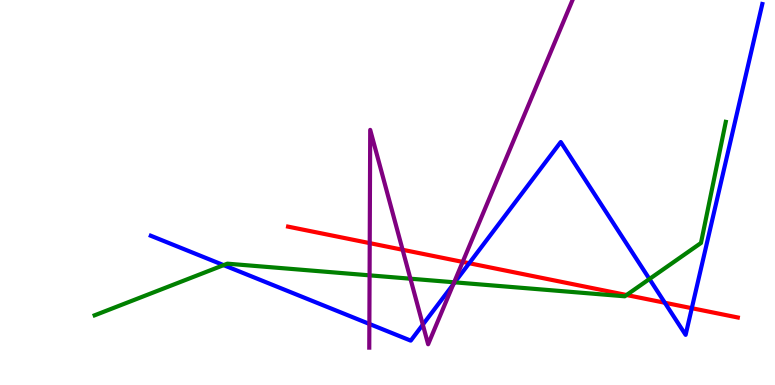[{'lines': ['blue', 'red'], 'intersections': [{'x': 6.05, 'y': 3.16}, {'x': 8.58, 'y': 2.14}, {'x': 8.93, 'y': 1.99}]}, {'lines': ['green', 'red'], 'intersections': [{'x': 8.08, 'y': 2.34}]}, {'lines': ['purple', 'red'], 'intersections': [{'x': 4.77, 'y': 3.69}, {'x': 5.19, 'y': 3.51}, {'x': 5.97, 'y': 3.2}]}, {'lines': ['blue', 'green'], 'intersections': [{'x': 2.89, 'y': 3.11}, {'x': 5.87, 'y': 2.67}, {'x': 8.38, 'y': 2.75}]}, {'lines': ['blue', 'purple'], 'intersections': [{'x': 4.77, 'y': 1.59}, {'x': 5.46, 'y': 1.57}, {'x': 5.85, 'y': 2.62}]}, {'lines': ['green', 'purple'], 'intersections': [{'x': 4.77, 'y': 2.85}, {'x': 5.3, 'y': 2.76}, {'x': 5.86, 'y': 2.67}]}]